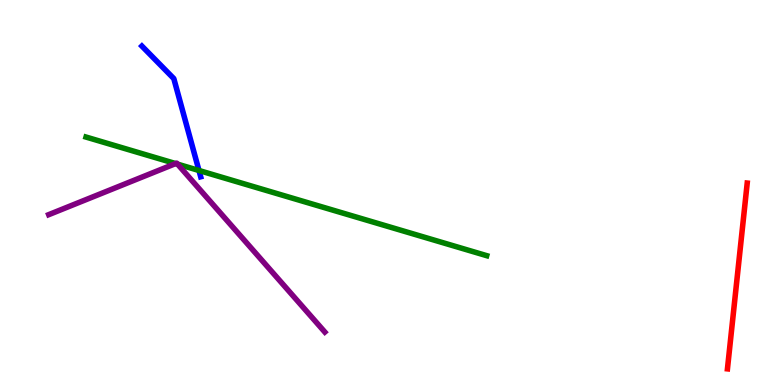[{'lines': ['blue', 'red'], 'intersections': []}, {'lines': ['green', 'red'], 'intersections': []}, {'lines': ['purple', 'red'], 'intersections': []}, {'lines': ['blue', 'green'], 'intersections': [{'x': 2.57, 'y': 5.57}]}, {'lines': ['blue', 'purple'], 'intersections': []}, {'lines': ['green', 'purple'], 'intersections': [{'x': 2.27, 'y': 5.75}, {'x': 2.29, 'y': 5.74}]}]